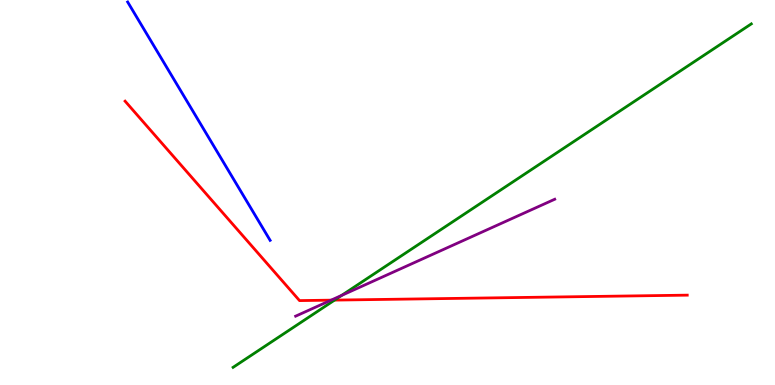[{'lines': ['blue', 'red'], 'intersections': []}, {'lines': ['green', 'red'], 'intersections': [{'x': 4.32, 'y': 2.21}]}, {'lines': ['purple', 'red'], 'intersections': [{'x': 4.27, 'y': 2.2}]}, {'lines': ['blue', 'green'], 'intersections': []}, {'lines': ['blue', 'purple'], 'intersections': []}, {'lines': ['green', 'purple'], 'intersections': [{'x': 4.41, 'y': 2.33}]}]